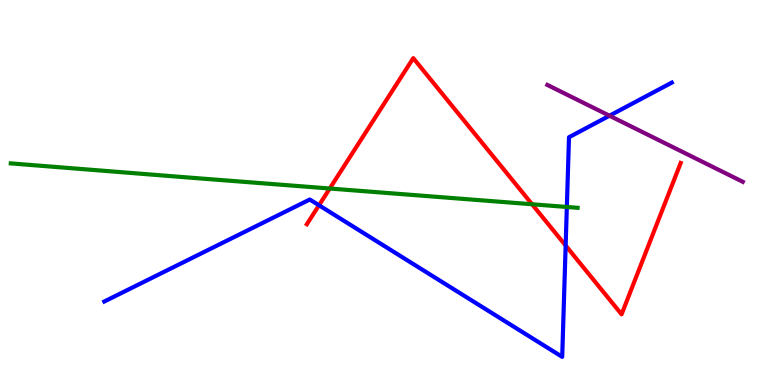[{'lines': ['blue', 'red'], 'intersections': [{'x': 4.12, 'y': 4.67}, {'x': 7.3, 'y': 3.62}]}, {'lines': ['green', 'red'], 'intersections': [{'x': 4.25, 'y': 5.1}, {'x': 6.87, 'y': 4.69}]}, {'lines': ['purple', 'red'], 'intersections': []}, {'lines': ['blue', 'green'], 'intersections': [{'x': 7.31, 'y': 4.62}]}, {'lines': ['blue', 'purple'], 'intersections': [{'x': 7.86, 'y': 6.99}]}, {'lines': ['green', 'purple'], 'intersections': []}]